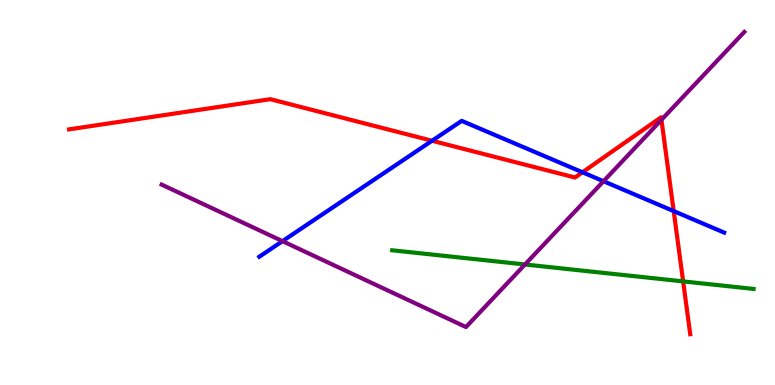[{'lines': ['blue', 'red'], 'intersections': [{'x': 5.57, 'y': 6.34}, {'x': 7.52, 'y': 5.53}, {'x': 8.69, 'y': 4.52}]}, {'lines': ['green', 'red'], 'intersections': [{'x': 8.81, 'y': 2.69}]}, {'lines': ['purple', 'red'], 'intersections': [{'x': 8.53, 'y': 6.89}]}, {'lines': ['blue', 'green'], 'intersections': []}, {'lines': ['blue', 'purple'], 'intersections': [{'x': 3.65, 'y': 3.74}, {'x': 7.79, 'y': 5.29}]}, {'lines': ['green', 'purple'], 'intersections': [{'x': 6.77, 'y': 3.13}]}]